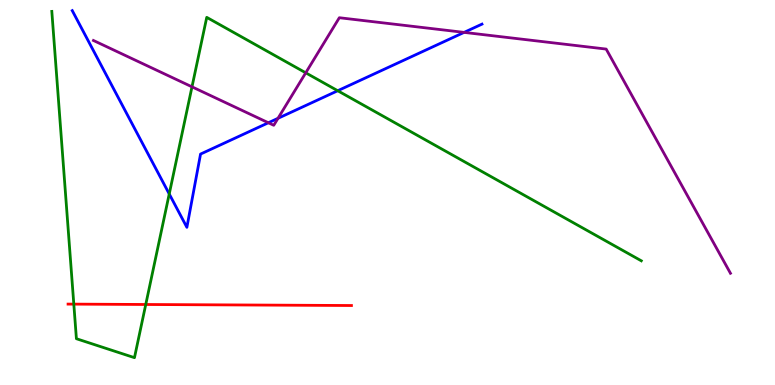[{'lines': ['blue', 'red'], 'intersections': []}, {'lines': ['green', 'red'], 'intersections': [{'x': 0.952, 'y': 2.1}, {'x': 1.88, 'y': 2.09}]}, {'lines': ['purple', 'red'], 'intersections': []}, {'lines': ['blue', 'green'], 'intersections': [{'x': 2.18, 'y': 4.96}, {'x': 4.36, 'y': 7.64}]}, {'lines': ['blue', 'purple'], 'intersections': [{'x': 3.46, 'y': 6.81}, {'x': 3.59, 'y': 6.93}, {'x': 5.99, 'y': 9.16}]}, {'lines': ['green', 'purple'], 'intersections': [{'x': 2.48, 'y': 7.74}, {'x': 3.95, 'y': 8.11}]}]